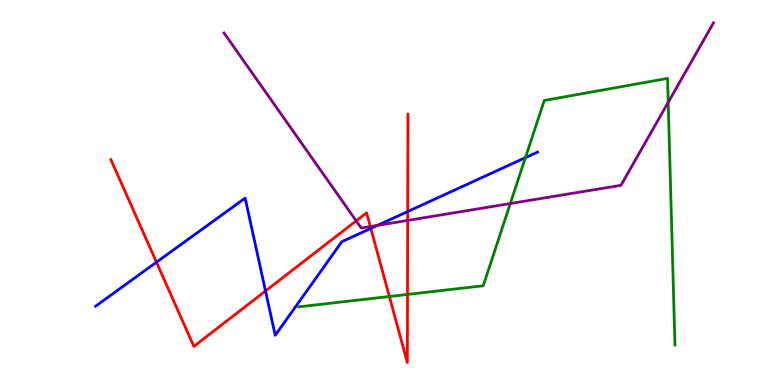[{'lines': ['blue', 'red'], 'intersections': [{'x': 2.02, 'y': 3.19}, {'x': 3.43, 'y': 2.44}, {'x': 4.78, 'y': 4.07}, {'x': 5.26, 'y': 4.51}]}, {'lines': ['green', 'red'], 'intersections': [{'x': 5.02, 'y': 2.3}, {'x': 5.26, 'y': 2.35}]}, {'lines': ['purple', 'red'], 'intersections': [{'x': 4.6, 'y': 4.26}, {'x': 4.78, 'y': 4.12}, {'x': 5.26, 'y': 4.27}]}, {'lines': ['blue', 'green'], 'intersections': [{'x': 6.78, 'y': 5.91}]}, {'lines': ['blue', 'purple'], 'intersections': [{'x': 4.87, 'y': 4.15}]}, {'lines': ['green', 'purple'], 'intersections': [{'x': 6.58, 'y': 4.71}, {'x': 8.62, 'y': 7.34}]}]